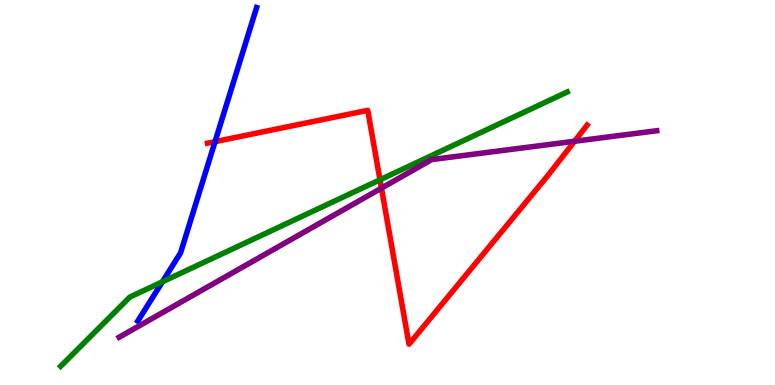[{'lines': ['blue', 'red'], 'intersections': [{'x': 2.77, 'y': 6.32}]}, {'lines': ['green', 'red'], 'intersections': [{'x': 4.9, 'y': 5.33}]}, {'lines': ['purple', 'red'], 'intersections': [{'x': 4.92, 'y': 5.11}, {'x': 7.41, 'y': 6.33}]}, {'lines': ['blue', 'green'], 'intersections': [{'x': 2.1, 'y': 2.68}]}, {'lines': ['blue', 'purple'], 'intersections': []}, {'lines': ['green', 'purple'], 'intersections': []}]